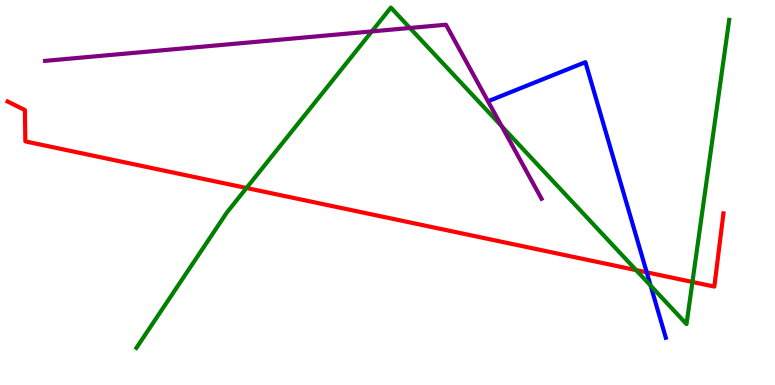[{'lines': ['blue', 'red'], 'intersections': [{'x': 8.34, 'y': 2.93}]}, {'lines': ['green', 'red'], 'intersections': [{'x': 3.18, 'y': 5.12}, {'x': 8.21, 'y': 2.98}, {'x': 8.93, 'y': 2.68}]}, {'lines': ['purple', 'red'], 'intersections': []}, {'lines': ['blue', 'green'], 'intersections': [{'x': 8.39, 'y': 2.58}]}, {'lines': ['blue', 'purple'], 'intersections': []}, {'lines': ['green', 'purple'], 'intersections': [{'x': 4.8, 'y': 9.18}, {'x': 5.29, 'y': 9.27}, {'x': 6.47, 'y': 6.72}]}]